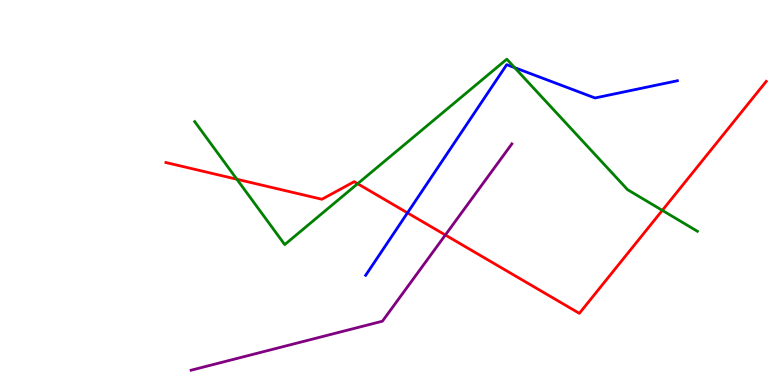[{'lines': ['blue', 'red'], 'intersections': [{'x': 5.26, 'y': 4.47}]}, {'lines': ['green', 'red'], 'intersections': [{'x': 3.06, 'y': 5.34}, {'x': 4.61, 'y': 5.23}, {'x': 8.55, 'y': 4.54}]}, {'lines': ['purple', 'red'], 'intersections': [{'x': 5.75, 'y': 3.9}]}, {'lines': ['blue', 'green'], 'intersections': [{'x': 6.64, 'y': 8.24}]}, {'lines': ['blue', 'purple'], 'intersections': []}, {'lines': ['green', 'purple'], 'intersections': []}]